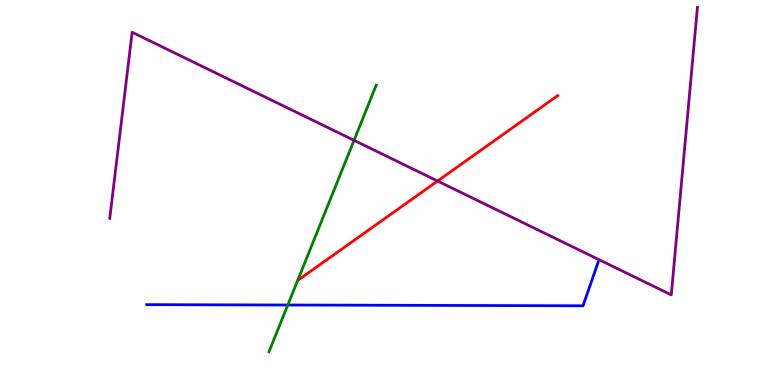[{'lines': ['blue', 'red'], 'intersections': []}, {'lines': ['green', 'red'], 'intersections': []}, {'lines': ['purple', 'red'], 'intersections': [{'x': 5.65, 'y': 5.3}]}, {'lines': ['blue', 'green'], 'intersections': [{'x': 3.71, 'y': 2.08}]}, {'lines': ['blue', 'purple'], 'intersections': []}, {'lines': ['green', 'purple'], 'intersections': [{'x': 4.57, 'y': 6.35}]}]